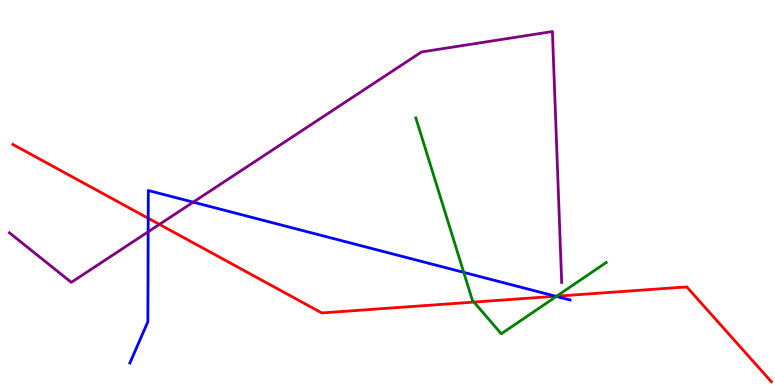[{'lines': ['blue', 'red'], 'intersections': [{'x': 1.91, 'y': 4.33}, {'x': 7.17, 'y': 2.31}]}, {'lines': ['green', 'red'], 'intersections': [{'x': 6.12, 'y': 2.15}, {'x': 7.18, 'y': 2.31}]}, {'lines': ['purple', 'red'], 'intersections': [{'x': 2.06, 'y': 4.17}]}, {'lines': ['blue', 'green'], 'intersections': [{'x': 5.98, 'y': 2.93}, {'x': 7.18, 'y': 2.3}]}, {'lines': ['blue', 'purple'], 'intersections': [{'x': 1.91, 'y': 3.98}, {'x': 2.49, 'y': 4.75}]}, {'lines': ['green', 'purple'], 'intersections': []}]